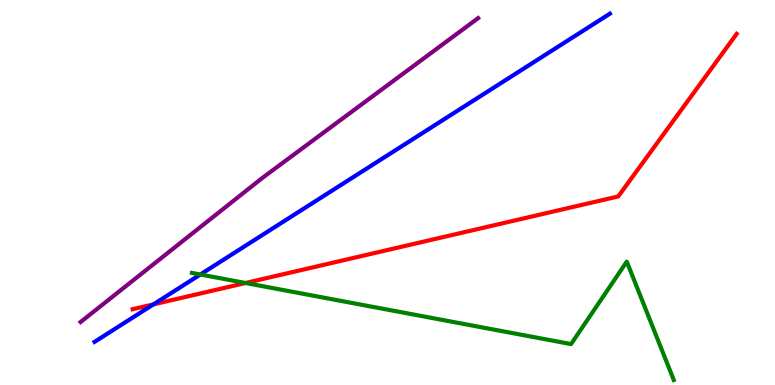[{'lines': ['blue', 'red'], 'intersections': [{'x': 1.98, 'y': 2.09}]}, {'lines': ['green', 'red'], 'intersections': [{'x': 3.17, 'y': 2.65}]}, {'lines': ['purple', 'red'], 'intersections': []}, {'lines': ['blue', 'green'], 'intersections': [{'x': 2.59, 'y': 2.87}]}, {'lines': ['blue', 'purple'], 'intersections': []}, {'lines': ['green', 'purple'], 'intersections': []}]